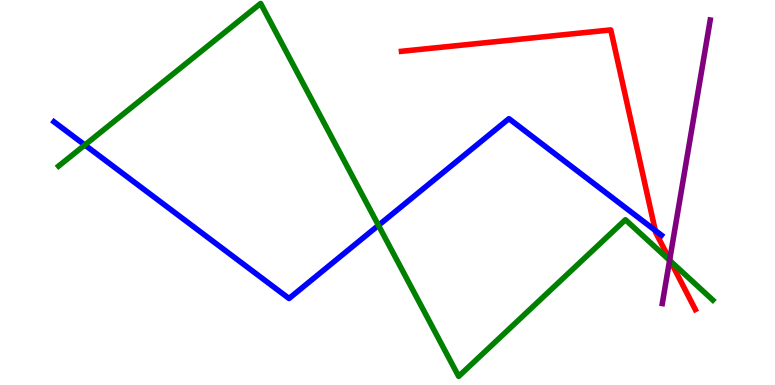[{'lines': ['blue', 'red'], 'intersections': [{'x': 8.45, 'y': 4.01}]}, {'lines': ['green', 'red'], 'intersections': [{'x': 8.65, 'y': 3.22}]}, {'lines': ['purple', 'red'], 'intersections': [{'x': 8.64, 'y': 3.25}]}, {'lines': ['blue', 'green'], 'intersections': [{'x': 1.09, 'y': 6.23}, {'x': 4.88, 'y': 4.15}]}, {'lines': ['blue', 'purple'], 'intersections': []}, {'lines': ['green', 'purple'], 'intersections': [{'x': 8.64, 'y': 3.24}]}]